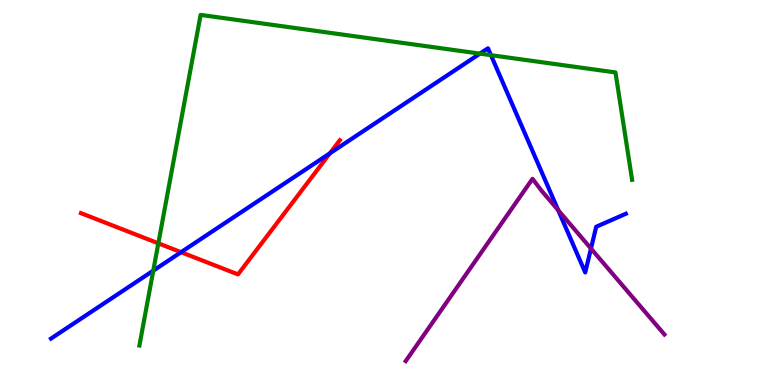[{'lines': ['blue', 'red'], 'intersections': [{'x': 2.34, 'y': 3.45}, {'x': 4.26, 'y': 6.02}]}, {'lines': ['green', 'red'], 'intersections': [{'x': 2.04, 'y': 3.68}]}, {'lines': ['purple', 'red'], 'intersections': []}, {'lines': ['blue', 'green'], 'intersections': [{'x': 1.98, 'y': 2.97}, {'x': 6.19, 'y': 8.61}, {'x': 6.33, 'y': 8.57}]}, {'lines': ['blue', 'purple'], 'intersections': [{'x': 7.2, 'y': 4.54}, {'x': 7.63, 'y': 3.54}]}, {'lines': ['green', 'purple'], 'intersections': []}]